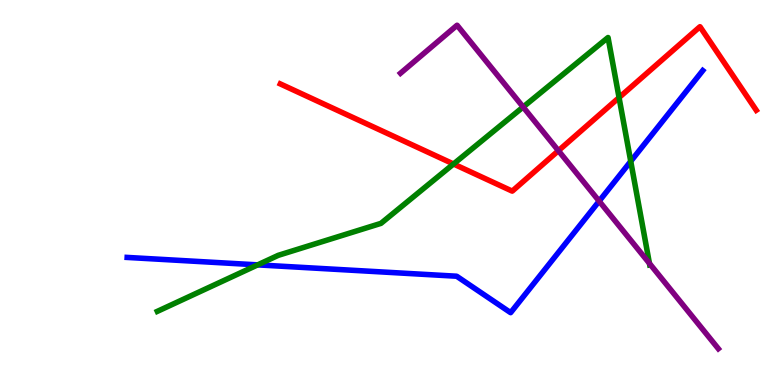[{'lines': ['blue', 'red'], 'intersections': []}, {'lines': ['green', 'red'], 'intersections': [{'x': 5.85, 'y': 5.74}, {'x': 7.99, 'y': 7.47}]}, {'lines': ['purple', 'red'], 'intersections': [{'x': 7.21, 'y': 6.09}]}, {'lines': ['blue', 'green'], 'intersections': [{'x': 3.32, 'y': 3.12}, {'x': 8.14, 'y': 5.81}]}, {'lines': ['blue', 'purple'], 'intersections': [{'x': 7.73, 'y': 4.78}]}, {'lines': ['green', 'purple'], 'intersections': [{'x': 6.75, 'y': 7.22}, {'x': 8.38, 'y': 3.16}]}]